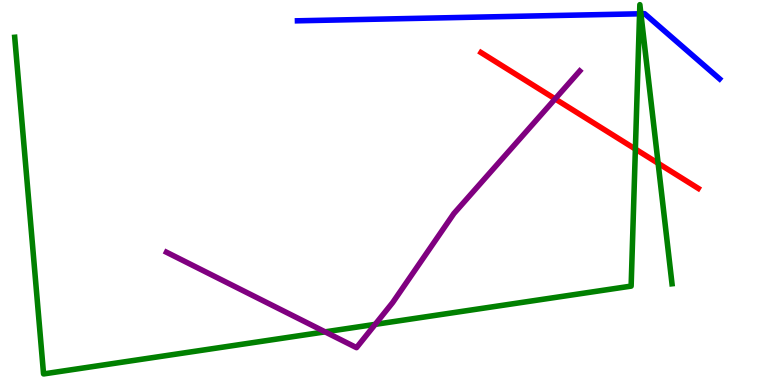[{'lines': ['blue', 'red'], 'intersections': []}, {'lines': ['green', 'red'], 'intersections': [{'x': 8.2, 'y': 6.13}, {'x': 8.49, 'y': 5.76}]}, {'lines': ['purple', 'red'], 'intersections': [{'x': 7.16, 'y': 7.43}]}, {'lines': ['blue', 'green'], 'intersections': [{'x': 8.25, 'y': 9.64}, {'x': 8.27, 'y': 9.64}]}, {'lines': ['blue', 'purple'], 'intersections': []}, {'lines': ['green', 'purple'], 'intersections': [{'x': 4.19, 'y': 1.38}, {'x': 4.84, 'y': 1.57}]}]